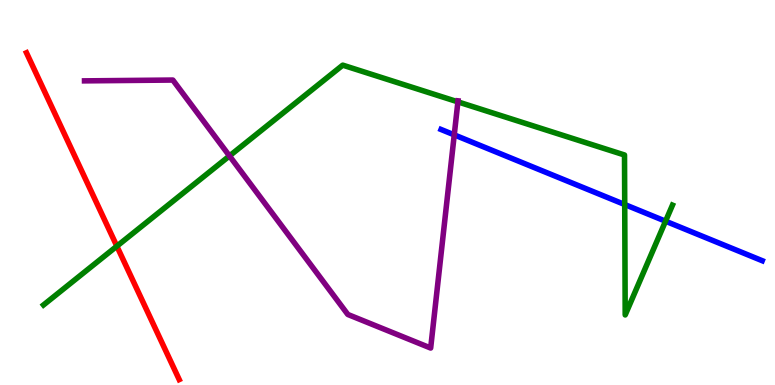[{'lines': ['blue', 'red'], 'intersections': []}, {'lines': ['green', 'red'], 'intersections': [{'x': 1.51, 'y': 3.61}]}, {'lines': ['purple', 'red'], 'intersections': []}, {'lines': ['blue', 'green'], 'intersections': [{'x': 8.06, 'y': 4.69}, {'x': 8.59, 'y': 4.25}]}, {'lines': ['blue', 'purple'], 'intersections': [{'x': 5.86, 'y': 6.5}]}, {'lines': ['green', 'purple'], 'intersections': [{'x': 2.96, 'y': 5.95}, {'x': 5.91, 'y': 7.35}]}]